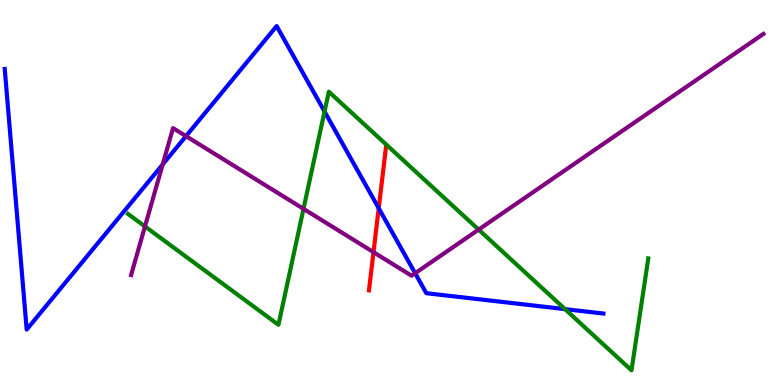[{'lines': ['blue', 'red'], 'intersections': [{'x': 4.89, 'y': 4.59}]}, {'lines': ['green', 'red'], 'intersections': []}, {'lines': ['purple', 'red'], 'intersections': [{'x': 4.82, 'y': 3.45}]}, {'lines': ['blue', 'green'], 'intersections': [{'x': 4.19, 'y': 7.1}, {'x': 7.29, 'y': 1.97}]}, {'lines': ['blue', 'purple'], 'intersections': [{'x': 2.1, 'y': 5.73}, {'x': 2.4, 'y': 6.46}, {'x': 5.36, 'y': 2.9}]}, {'lines': ['green', 'purple'], 'intersections': [{'x': 1.87, 'y': 4.12}, {'x': 3.92, 'y': 4.58}, {'x': 6.18, 'y': 4.04}]}]